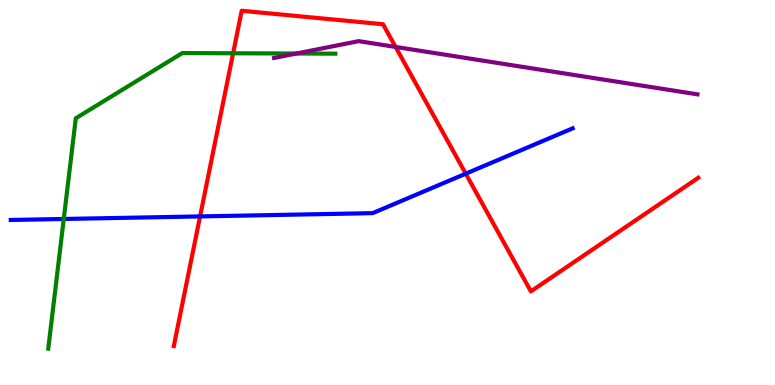[{'lines': ['blue', 'red'], 'intersections': [{'x': 2.58, 'y': 4.38}, {'x': 6.01, 'y': 5.49}]}, {'lines': ['green', 'red'], 'intersections': [{'x': 3.01, 'y': 8.62}]}, {'lines': ['purple', 'red'], 'intersections': [{'x': 5.1, 'y': 8.78}]}, {'lines': ['blue', 'green'], 'intersections': [{'x': 0.823, 'y': 4.31}]}, {'lines': ['blue', 'purple'], 'intersections': []}, {'lines': ['green', 'purple'], 'intersections': [{'x': 3.82, 'y': 8.61}]}]